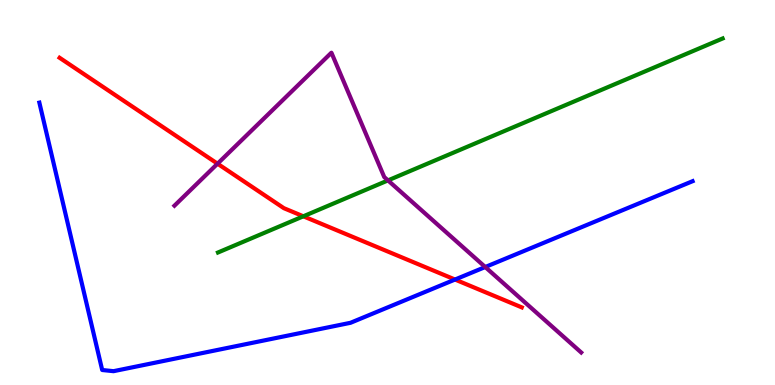[{'lines': ['blue', 'red'], 'intersections': [{'x': 5.87, 'y': 2.74}]}, {'lines': ['green', 'red'], 'intersections': [{'x': 3.91, 'y': 4.38}]}, {'lines': ['purple', 'red'], 'intersections': [{'x': 2.81, 'y': 5.75}]}, {'lines': ['blue', 'green'], 'intersections': []}, {'lines': ['blue', 'purple'], 'intersections': [{'x': 6.26, 'y': 3.06}]}, {'lines': ['green', 'purple'], 'intersections': [{'x': 5.01, 'y': 5.31}]}]